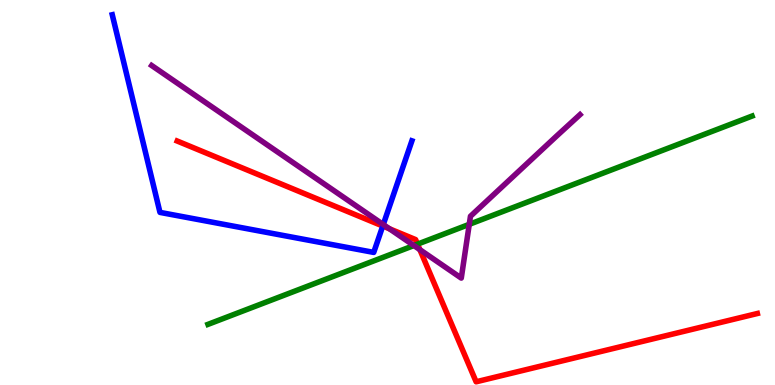[{'lines': ['blue', 'red'], 'intersections': [{'x': 4.94, 'y': 4.13}]}, {'lines': ['green', 'red'], 'intersections': [{'x': 5.39, 'y': 3.66}]}, {'lines': ['purple', 'red'], 'intersections': [{'x': 5.03, 'y': 4.06}, {'x': 5.42, 'y': 3.52}]}, {'lines': ['blue', 'green'], 'intersections': []}, {'lines': ['blue', 'purple'], 'intersections': [{'x': 4.95, 'y': 4.17}]}, {'lines': ['green', 'purple'], 'intersections': [{'x': 5.34, 'y': 3.62}, {'x': 6.05, 'y': 4.17}]}]